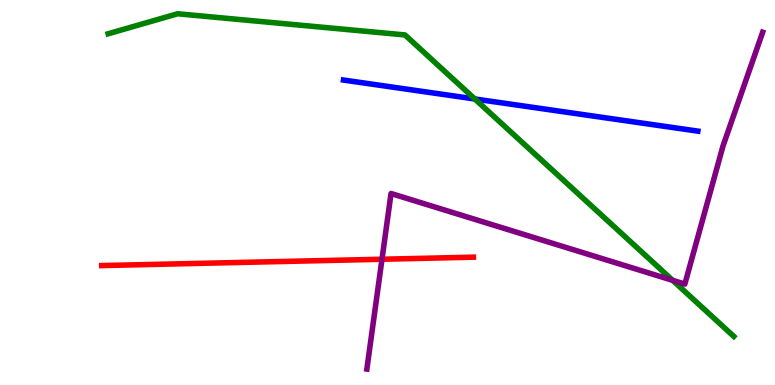[{'lines': ['blue', 'red'], 'intersections': []}, {'lines': ['green', 'red'], 'intersections': []}, {'lines': ['purple', 'red'], 'intersections': [{'x': 4.93, 'y': 3.27}]}, {'lines': ['blue', 'green'], 'intersections': [{'x': 6.13, 'y': 7.43}]}, {'lines': ['blue', 'purple'], 'intersections': []}, {'lines': ['green', 'purple'], 'intersections': [{'x': 8.68, 'y': 2.72}]}]